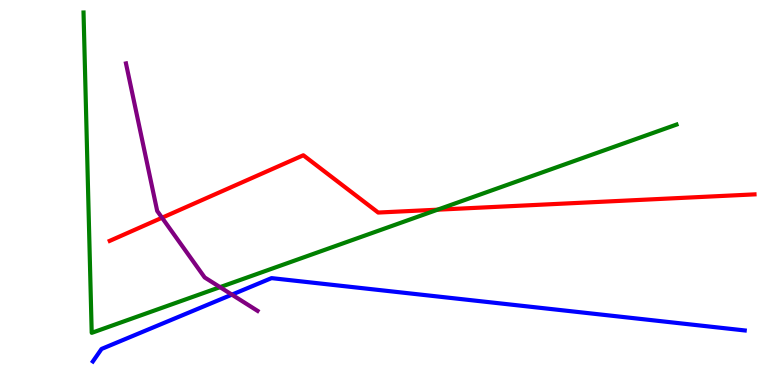[{'lines': ['blue', 'red'], 'intersections': []}, {'lines': ['green', 'red'], 'intersections': [{'x': 5.65, 'y': 4.55}]}, {'lines': ['purple', 'red'], 'intersections': [{'x': 2.09, 'y': 4.34}]}, {'lines': ['blue', 'green'], 'intersections': []}, {'lines': ['blue', 'purple'], 'intersections': [{'x': 2.99, 'y': 2.35}]}, {'lines': ['green', 'purple'], 'intersections': [{'x': 2.84, 'y': 2.54}]}]